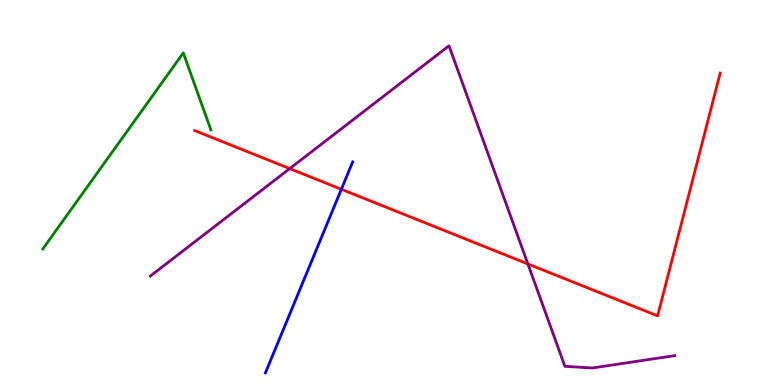[{'lines': ['blue', 'red'], 'intersections': [{'x': 4.4, 'y': 5.08}]}, {'lines': ['green', 'red'], 'intersections': []}, {'lines': ['purple', 'red'], 'intersections': [{'x': 3.74, 'y': 5.62}, {'x': 6.81, 'y': 3.14}]}, {'lines': ['blue', 'green'], 'intersections': []}, {'lines': ['blue', 'purple'], 'intersections': []}, {'lines': ['green', 'purple'], 'intersections': []}]